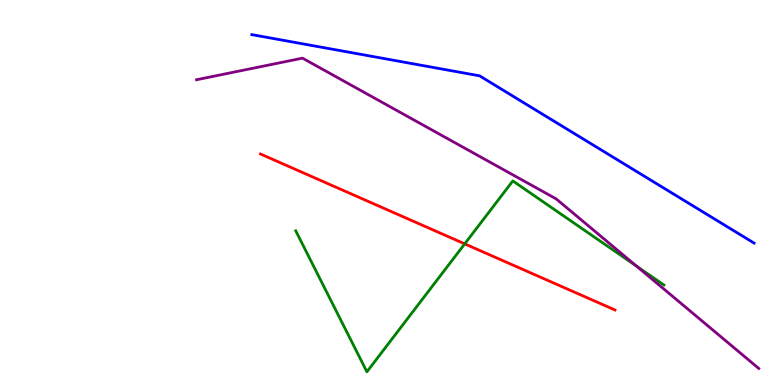[{'lines': ['blue', 'red'], 'intersections': []}, {'lines': ['green', 'red'], 'intersections': [{'x': 6.0, 'y': 3.67}]}, {'lines': ['purple', 'red'], 'intersections': []}, {'lines': ['blue', 'green'], 'intersections': []}, {'lines': ['blue', 'purple'], 'intersections': []}, {'lines': ['green', 'purple'], 'intersections': [{'x': 8.21, 'y': 3.09}]}]